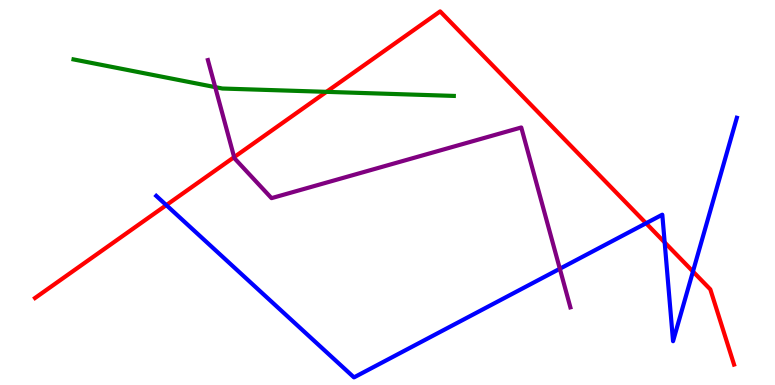[{'lines': ['blue', 'red'], 'intersections': [{'x': 2.15, 'y': 4.67}, {'x': 8.34, 'y': 4.2}, {'x': 8.58, 'y': 3.7}, {'x': 8.94, 'y': 2.95}]}, {'lines': ['green', 'red'], 'intersections': [{'x': 4.21, 'y': 7.61}]}, {'lines': ['purple', 'red'], 'intersections': [{'x': 3.02, 'y': 5.92}]}, {'lines': ['blue', 'green'], 'intersections': []}, {'lines': ['blue', 'purple'], 'intersections': [{'x': 7.22, 'y': 3.02}]}, {'lines': ['green', 'purple'], 'intersections': [{'x': 2.78, 'y': 7.74}]}]